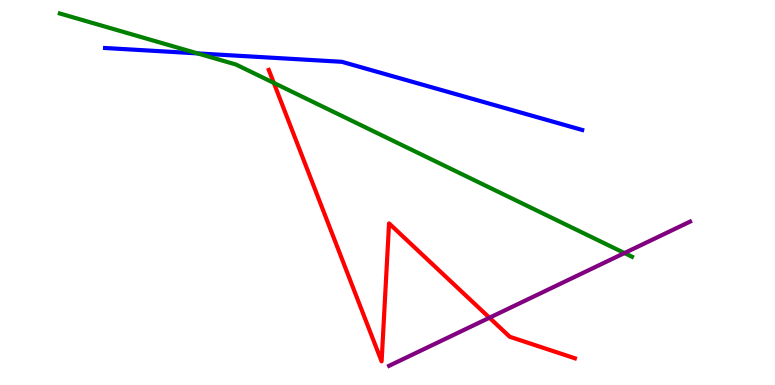[{'lines': ['blue', 'red'], 'intersections': []}, {'lines': ['green', 'red'], 'intersections': [{'x': 3.53, 'y': 7.85}]}, {'lines': ['purple', 'red'], 'intersections': [{'x': 6.32, 'y': 1.75}]}, {'lines': ['blue', 'green'], 'intersections': [{'x': 2.55, 'y': 8.61}]}, {'lines': ['blue', 'purple'], 'intersections': []}, {'lines': ['green', 'purple'], 'intersections': [{'x': 8.06, 'y': 3.43}]}]